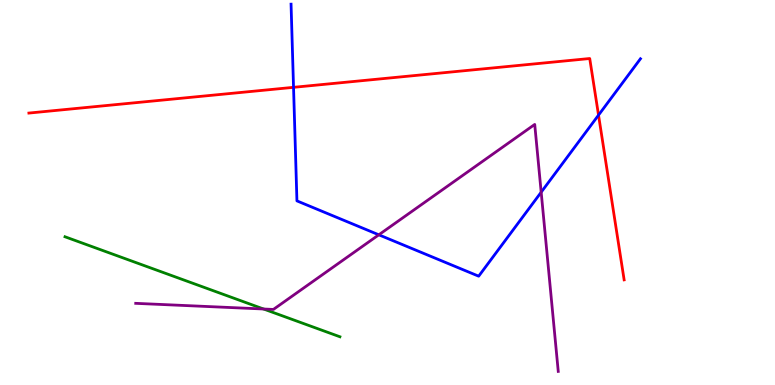[{'lines': ['blue', 'red'], 'intersections': [{'x': 3.79, 'y': 7.73}, {'x': 7.72, 'y': 7.01}]}, {'lines': ['green', 'red'], 'intersections': []}, {'lines': ['purple', 'red'], 'intersections': []}, {'lines': ['blue', 'green'], 'intersections': []}, {'lines': ['blue', 'purple'], 'intersections': [{'x': 4.89, 'y': 3.9}, {'x': 6.98, 'y': 5.01}]}, {'lines': ['green', 'purple'], 'intersections': [{'x': 3.4, 'y': 1.97}]}]